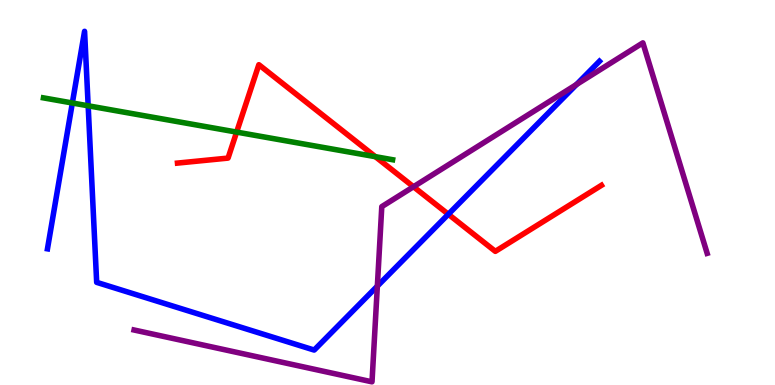[{'lines': ['blue', 'red'], 'intersections': [{'x': 5.78, 'y': 4.43}]}, {'lines': ['green', 'red'], 'intersections': [{'x': 3.05, 'y': 6.57}, {'x': 4.84, 'y': 5.93}]}, {'lines': ['purple', 'red'], 'intersections': [{'x': 5.34, 'y': 5.15}]}, {'lines': ['blue', 'green'], 'intersections': [{'x': 0.933, 'y': 7.32}, {'x': 1.14, 'y': 7.25}]}, {'lines': ['blue', 'purple'], 'intersections': [{'x': 4.87, 'y': 2.57}, {'x': 7.44, 'y': 7.81}]}, {'lines': ['green', 'purple'], 'intersections': []}]